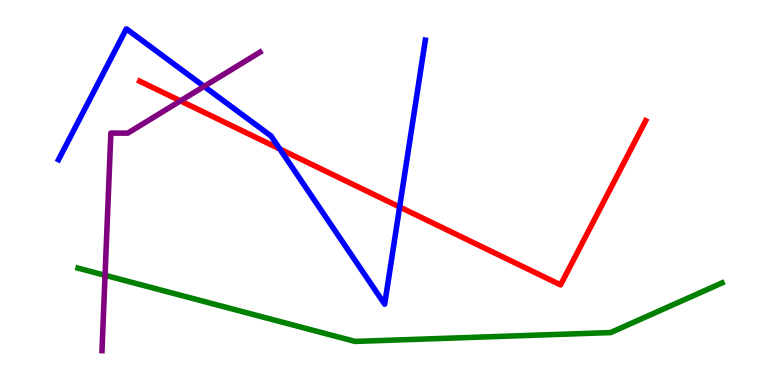[{'lines': ['blue', 'red'], 'intersections': [{'x': 3.61, 'y': 6.13}, {'x': 5.16, 'y': 4.62}]}, {'lines': ['green', 'red'], 'intersections': []}, {'lines': ['purple', 'red'], 'intersections': [{'x': 2.33, 'y': 7.38}]}, {'lines': ['blue', 'green'], 'intersections': []}, {'lines': ['blue', 'purple'], 'intersections': [{'x': 2.63, 'y': 7.76}]}, {'lines': ['green', 'purple'], 'intersections': [{'x': 1.36, 'y': 2.85}]}]